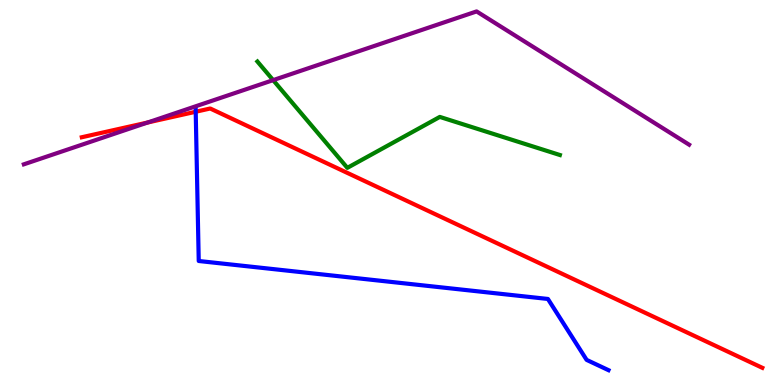[{'lines': ['blue', 'red'], 'intersections': [{'x': 2.53, 'y': 7.1}]}, {'lines': ['green', 'red'], 'intersections': []}, {'lines': ['purple', 'red'], 'intersections': [{'x': 1.91, 'y': 6.82}]}, {'lines': ['blue', 'green'], 'intersections': []}, {'lines': ['blue', 'purple'], 'intersections': []}, {'lines': ['green', 'purple'], 'intersections': [{'x': 3.52, 'y': 7.92}]}]